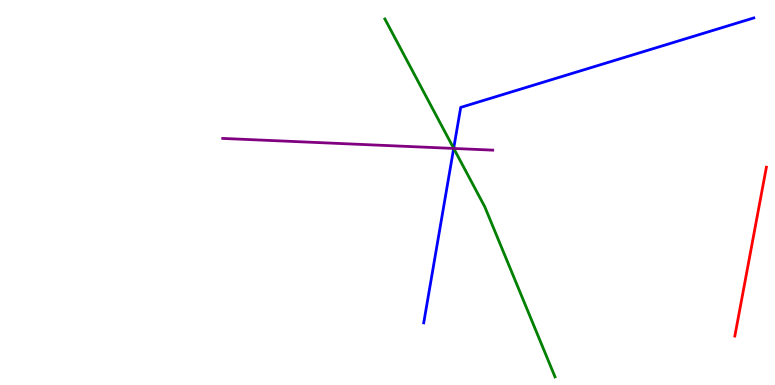[{'lines': ['blue', 'red'], 'intersections': []}, {'lines': ['green', 'red'], 'intersections': []}, {'lines': ['purple', 'red'], 'intersections': []}, {'lines': ['blue', 'green'], 'intersections': [{'x': 5.85, 'y': 6.15}]}, {'lines': ['blue', 'purple'], 'intersections': [{'x': 5.85, 'y': 6.14}]}, {'lines': ['green', 'purple'], 'intersections': [{'x': 5.85, 'y': 6.14}]}]